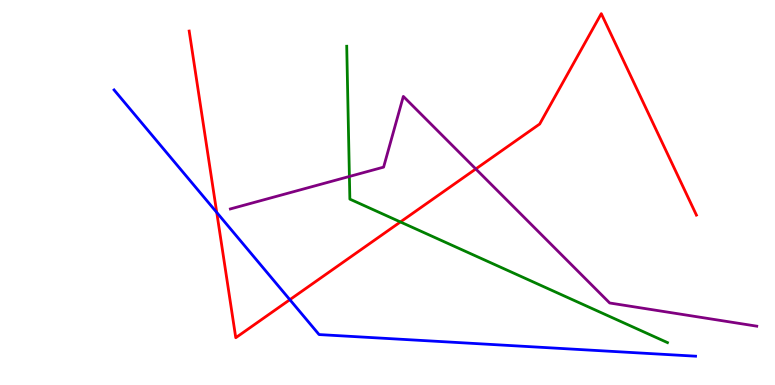[{'lines': ['blue', 'red'], 'intersections': [{'x': 2.8, 'y': 4.48}, {'x': 3.74, 'y': 2.22}]}, {'lines': ['green', 'red'], 'intersections': [{'x': 5.17, 'y': 4.23}]}, {'lines': ['purple', 'red'], 'intersections': [{'x': 6.14, 'y': 5.61}]}, {'lines': ['blue', 'green'], 'intersections': []}, {'lines': ['blue', 'purple'], 'intersections': []}, {'lines': ['green', 'purple'], 'intersections': [{'x': 4.51, 'y': 5.42}]}]